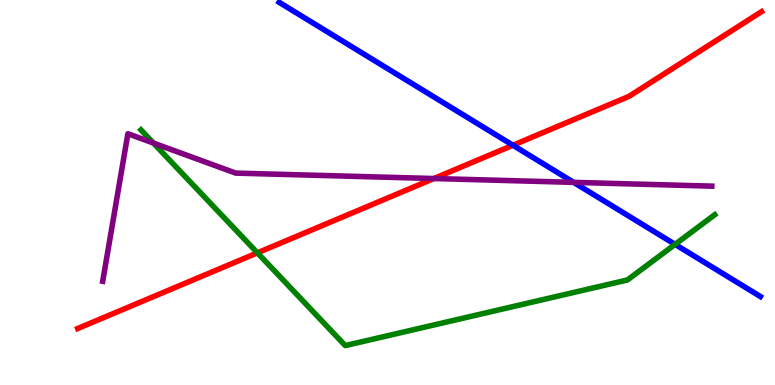[{'lines': ['blue', 'red'], 'intersections': [{'x': 6.62, 'y': 6.23}]}, {'lines': ['green', 'red'], 'intersections': [{'x': 3.32, 'y': 3.43}]}, {'lines': ['purple', 'red'], 'intersections': [{'x': 5.6, 'y': 5.36}]}, {'lines': ['blue', 'green'], 'intersections': [{'x': 8.71, 'y': 3.65}]}, {'lines': ['blue', 'purple'], 'intersections': [{'x': 7.4, 'y': 5.26}]}, {'lines': ['green', 'purple'], 'intersections': [{'x': 1.98, 'y': 6.28}]}]